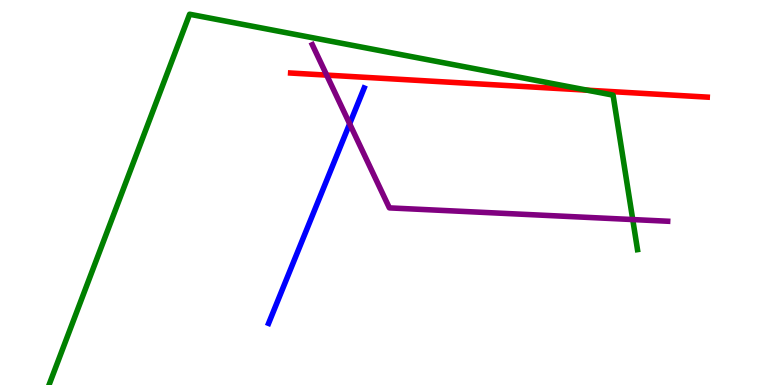[{'lines': ['blue', 'red'], 'intersections': []}, {'lines': ['green', 'red'], 'intersections': [{'x': 7.58, 'y': 7.66}]}, {'lines': ['purple', 'red'], 'intersections': [{'x': 4.22, 'y': 8.05}]}, {'lines': ['blue', 'green'], 'intersections': []}, {'lines': ['blue', 'purple'], 'intersections': [{'x': 4.51, 'y': 6.79}]}, {'lines': ['green', 'purple'], 'intersections': [{'x': 8.16, 'y': 4.3}]}]